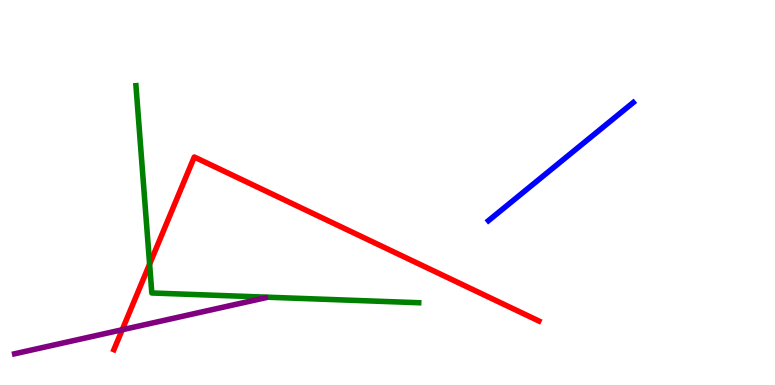[{'lines': ['blue', 'red'], 'intersections': []}, {'lines': ['green', 'red'], 'intersections': [{'x': 1.93, 'y': 3.14}]}, {'lines': ['purple', 'red'], 'intersections': [{'x': 1.58, 'y': 1.44}]}, {'lines': ['blue', 'green'], 'intersections': []}, {'lines': ['blue', 'purple'], 'intersections': []}, {'lines': ['green', 'purple'], 'intersections': []}]